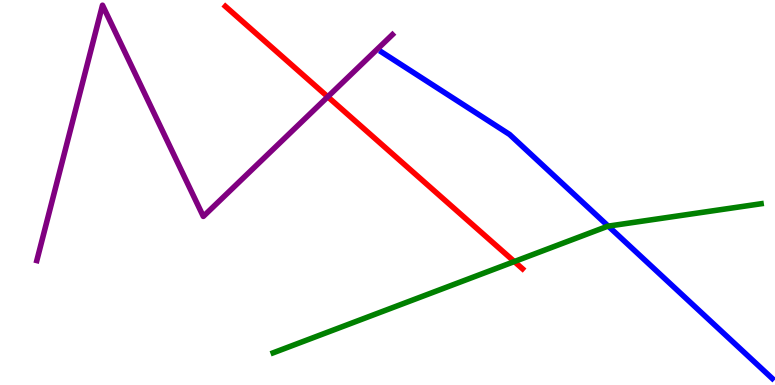[{'lines': ['blue', 'red'], 'intersections': []}, {'lines': ['green', 'red'], 'intersections': [{'x': 6.64, 'y': 3.21}]}, {'lines': ['purple', 'red'], 'intersections': [{'x': 4.23, 'y': 7.49}]}, {'lines': ['blue', 'green'], 'intersections': [{'x': 7.85, 'y': 4.13}]}, {'lines': ['blue', 'purple'], 'intersections': []}, {'lines': ['green', 'purple'], 'intersections': []}]